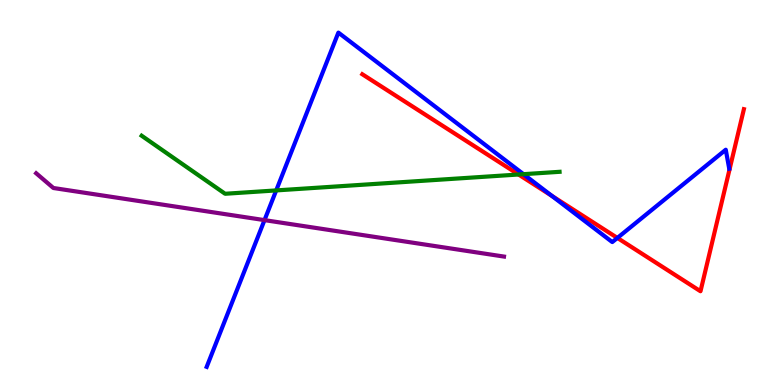[{'lines': ['blue', 'red'], 'intersections': [{'x': 7.12, 'y': 4.91}, {'x': 7.97, 'y': 3.82}]}, {'lines': ['green', 'red'], 'intersections': [{'x': 6.69, 'y': 5.47}]}, {'lines': ['purple', 'red'], 'intersections': []}, {'lines': ['blue', 'green'], 'intersections': [{'x': 3.56, 'y': 5.05}, {'x': 6.75, 'y': 5.48}]}, {'lines': ['blue', 'purple'], 'intersections': [{'x': 3.41, 'y': 4.28}]}, {'lines': ['green', 'purple'], 'intersections': []}]